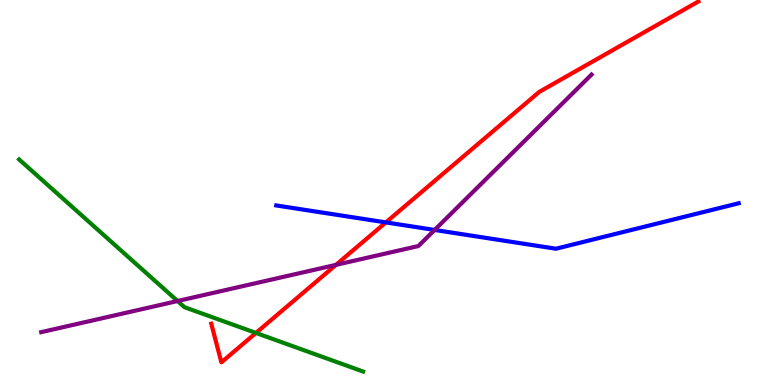[{'lines': ['blue', 'red'], 'intersections': [{'x': 4.98, 'y': 4.22}]}, {'lines': ['green', 'red'], 'intersections': [{'x': 3.3, 'y': 1.35}]}, {'lines': ['purple', 'red'], 'intersections': [{'x': 4.34, 'y': 3.12}]}, {'lines': ['blue', 'green'], 'intersections': []}, {'lines': ['blue', 'purple'], 'intersections': [{'x': 5.61, 'y': 4.03}]}, {'lines': ['green', 'purple'], 'intersections': [{'x': 2.29, 'y': 2.18}]}]